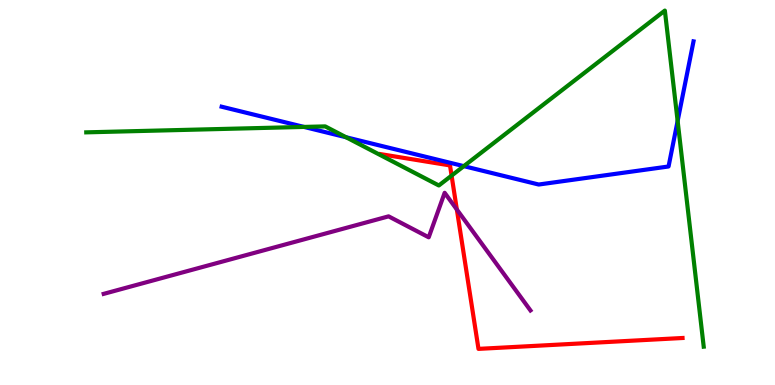[{'lines': ['blue', 'red'], 'intersections': []}, {'lines': ['green', 'red'], 'intersections': [{'x': 5.83, 'y': 5.44}]}, {'lines': ['purple', 'red'], 'intersections': [{'x': 5.89, 'y': 4.56}]}, {'lines': ['blue', 'green'], 'intersections': [{'x': 3.92, 'y': 6.7}, {'x': 4.47, 'y': 6.44}, {'x': 5.98, 'y': 5.68}, {'x': 8.74, 'y': 6.86}]}, {'lines': ['blue', 'purple'], 'intersections': []}, {'lines': ['green', 'purple'], 'intersections': []}]